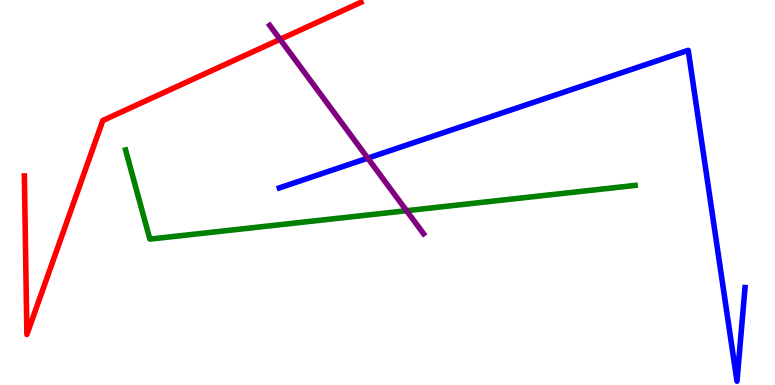[{'lines': ['blue', 'red'], 'intersections': []}, {'lines': ['green', 'red'], 'intersections': []}, {'lines': ['purple', 'red'], 'intersections': [{'x': 3.61, 'y': 8.98}]}, {'lines': ['blue', 'green'], 'intersections': []}, {'lines': ['blue', 'purple'], 'intersections': [{'x': 4.75, 'y': 5.89}]}, {'lines': ['green', 'purple'], 'intersections': [{'x': 5.25, 'y': 4.53}]}]